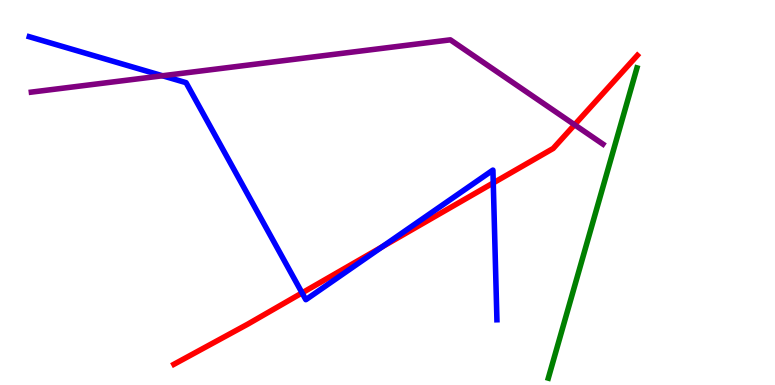[{'lines': ['blue', 'red'], 'intersections': [{'x': 3.9, 'y': 2.39}, {'x': 4.93, 'y': 3.59}, {'x': 6.36, 'y': 5.25}]}, {'lines': ['green', 'red'], 'intersections': []}, {'lines': ['purple', 'red'], 'intersections': [{'x': 7.41, 'y': 6.76}]}, {'lines': ['blue', 'green'], 'intersections': []}, {'lines': ['blue', 'purple'], 'intersections': [{'x': 2.1, 'y': 8.03}]}, {'lines': ['green', 'purple'], 'intersections': []}]